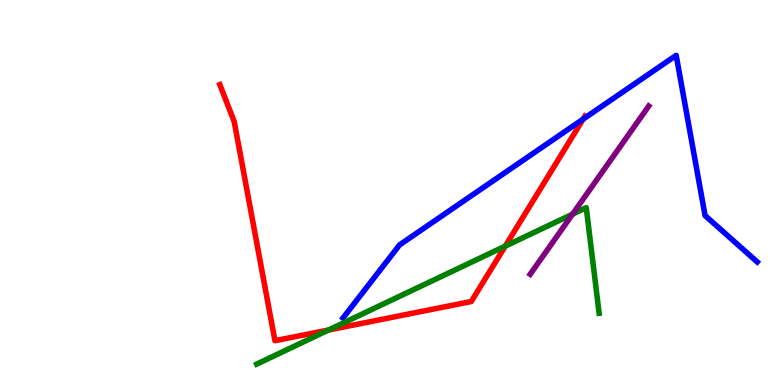[{'lines': ['blue', 'red'], 'intersections': [{'x': 7.52, 'y': 6.91}]}, {'lines': ['green', 'red'], 'intersections': [{'x': 4.24, 'y': 1.43}, {'x': 6.52, 'y': 3.61}]}, {'lines': ['purple', 'red'], 'intersections': []}, {'lines': ['blue', 'green'], 'intersections': []}, {'lines': ['blue', 'purple'], 'intersections': []}, {'lines': ['green', 'purple'], 'intersections': [{'x': 7.39, 'y': 4.44}]}]